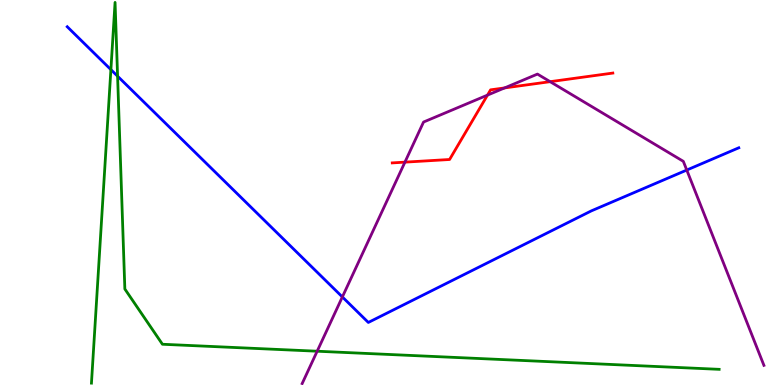[{'lines': ['blue', 'red'], 'intersections': []}, {'lines': ['green', 'red'], 'intersections': []}, {'lines': ['purple', 'red'], 'intersections': [{'x': 5.22, 'y': 5.79}, {'x': 6.29, 'y': 7.53}, {'x': 6.51, 'y': 7.72}, {'x': 7.1, 'y': 7.88}]}, {'lines': ['blue', 'green'], 'intersections': [{'x': 1.43, 'y': 8.19}, {'x': 1.52, 'y': 8.02}]}, {'lines': ['blue', 'purple'], 'intersections': [{'x': 4.42, 'y': 2.29}, {'x': 8.86, 'y': 5.58}]}, {'lines': ['green', 'purple'], 'intersections': [{'x': 4.09, 'y': 0.877}]}]